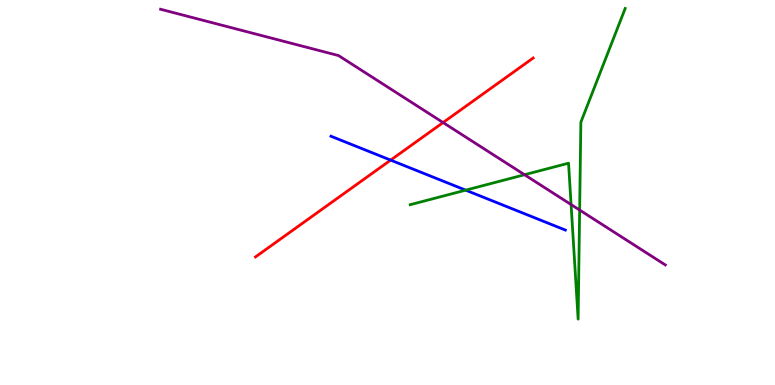[{'lines': ['blue', 'red'], 'intersections': [{'x': 5.04, 'y': 5.84}]}, {'lines': ['green', 'red'], 'intersections': []}, {'lines': ['purple', 'red'], 'intersections': [{'x': 5.72, 'y': 6.82}]}, {'lines': ['blue', 'green'], 'intersections': [{'x': 6.01, 'y': 5.06}]}, {'lines': ['blue', 'purple'], 'intersections': []}, {'lines': ['green', 'purple'], 'intersections': [{'x': 6.77, 'y': 5.46}, {'x': 7.37, 'y': 4.69}, {'x': 7.48, 'y': 4.54}]}]